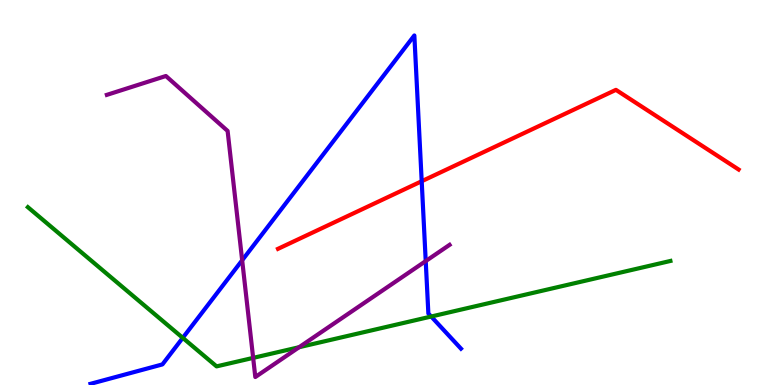[{'lines': ['blue', 'red'], 'intersections': [{'x': 5.44, 'y': 5.29}]}, {'lines': ['green', 'red'], 'intersections': []}, {'lines': ['purple', 'red'], 'intersections': []}, {'lines': ['blue', 'green'], 'intersections': [{'x': 2.36, 'y': 1.22}, {'x': 5.56, 'y': 1.78}]}, {'lines': ['blue', 'purple'], 'intersections': [{'x': 3.12, 'y': 3.24}, {'x': 5.49, 'y': 3.22}]}, {'lines': ['green', 'purple'], 'intersections': [{'x': 3.27, 'y': 0.704}, {'x': 3.86, 'y': 0.982}]}]